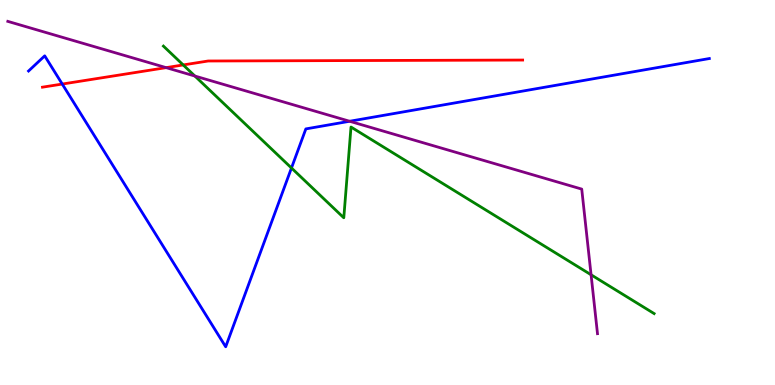[{'lines': ['blue', 'red'], 'intersections': [{'x': 0.803, 'y': 7.82}]}, {'lines': ['green', 'red'], 'intersections': [{'x': 2.36, 'y': 8.31}]}, {'lines': ['purple', 'red'], 'intersections': [{'x': 2.14, 'y': 8.24}]}, {'lines': ['blue', 'green'], 'intersections': [{'x': 3.76, 'y': 5.64}]}, {'lines': ['blue', 'purple'], 'intersections': [{'x': 4.51, 'y': 6.85}]}, {'lines': ['green', 'purple'], 'intersections': [{'x': 2.51, 'y': 8.03}, {'x': 7.63, 'y': 2.86}]}]